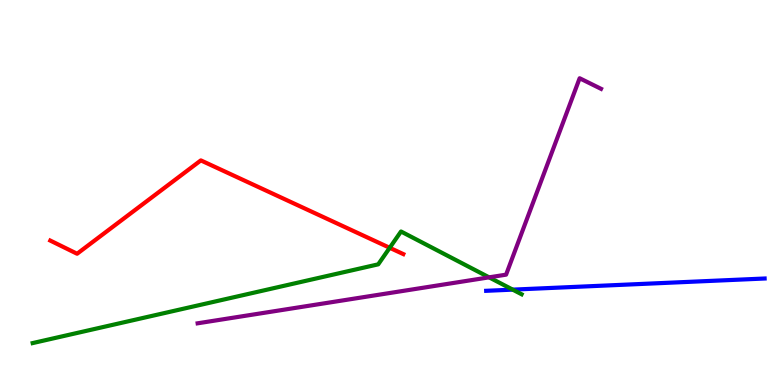[{'lines': ['blue', 'red'], 'intersections': []}, {'lines': ['green', 'red'], 'intersections': [{'x': 5.03, 'y': 3.56}]}, {'lines': ['purple', 'red'], 'intersections': []}, {'lines': ['blue', 'green'], 'intersections': [{'x': 6.62, 'y': 2.48}]}, {'lines': ['blue', 'purple'], 'intersections': []}, {'lines': ['green', 'purple'], 'intersections': [{'x': 6.31, 'y': 2.8}]}]